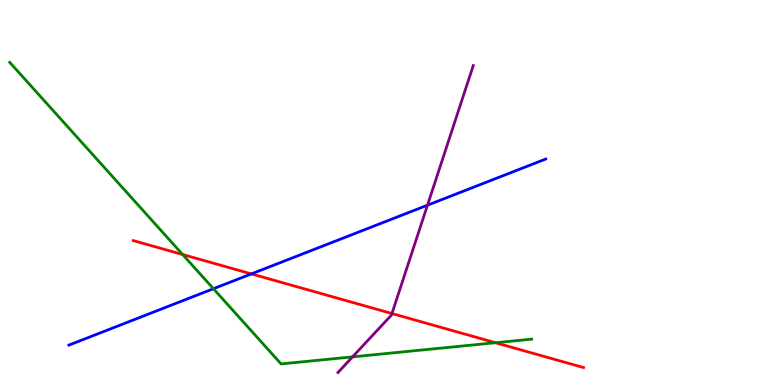[{'lines': ['blue', 'red'], 'intersections': [{'x': 3.24, 'y': 2.89}]}, {'lines': ['green', 'red'], 'intersections': [{'x': 2.36, 'y': 3.39}, {'x': 6.39, 'y': 1.1}]}, {'lines': ['purple', 'red'], 'intersections': [{'x': 5.06, 'y': 1.86}]}, {'lines': ['blue', 'green'], 'intersections': [{'x': 2.75, 'y': 2.5}]}, {'lines': ['blue', 'purple'], 'intersections': [{'x': 5.52, 'y': 4.67}]}, {'lines': ['green', 'purple'], 'intersections': [{'x': 4.55, 'y': 0.731}]}]